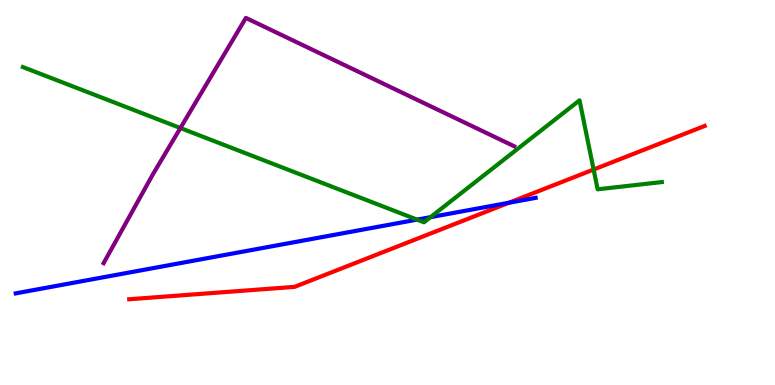[{'lines': ['blue', 'red'], 'intersections': [{'x': 6.57, 'y': 4.73}]}, {'lines': ['green', 'red'], 'intersections': [{'x': 7.66, 'y': 5.6}]}, {'lines': ['purple', 'red'], 'intersections': []}, {'lines': ['blue', 'green'], 'intersections': [{'x': 5.38, 'y': 4.3}, {'x': 5.55, 'y': 4.36}]}, {'lines': ['blue', 'purple'], 'intersections': []}, {'lines': ['green', 'purple'], 'intersections': [{'x': 2.33, 'y': 6.67}]}]